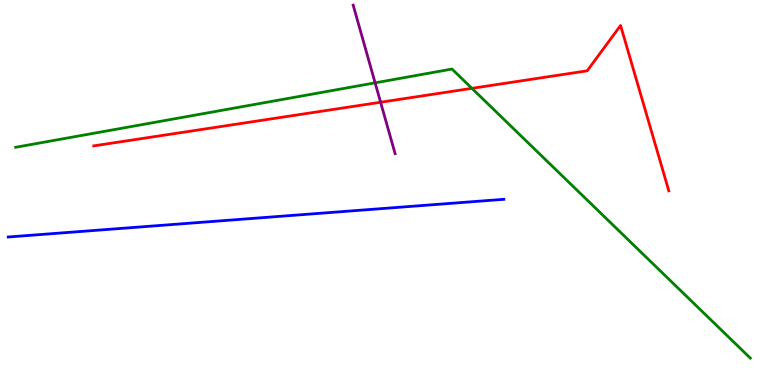[{'lines': ['blue', 'red'], 'intersections': []}, {'lines': ['green', 'red'], 'intersections': [{'x': 6.09, 'y': 7.71}]}, {'lines': ['purple', 'red'], 'intersections': [{'x': 4.91, 'y': 7.34}]}, {'lines': ['blue', 'green'], 'intersections': []}, {'lines': ['blue', 'purple'], 'intersections': []}, {'lines': ['green', 'purple'], 'intersections': [{'x': 4.84, 'y': 7.85}]}]